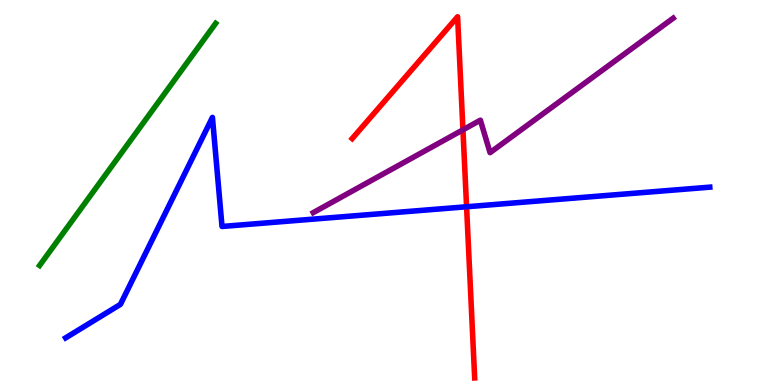[{'lines': ['blue', 'red'], 'intersections': [{'x': 6.02, 'y': 4.63}]}, {'lines': ['green', 'red'], 'intersections': []}, {'lines': ['purple', 'red'], 'intersections': [{'x': 5.97, 'y': 6.63}]}, {'lines': ['blue', 'green'], 'intersections': []}, {'lines': ['blue', 'purple'], 'intersections': []}, {'lines': ['green', 'purple'], 'intersections': []}]